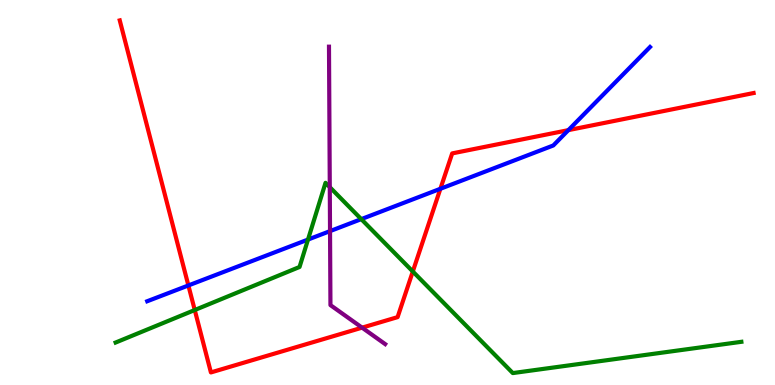[{'lines': ['blue', 'red'], 'intersections': [{'x': 2.43, 'y': 2.59}, {'x': 5.68, 'y': 5.1}, {'x': 7.33, 'y': 6.62}]}, {'lines': ['green', 'red'], 'intersections': [{'x': 2.51, 'y': 1.95}, {'x': 5.33, 'y': 2.95}]}, {'lines': ['purple', 'red'], 'intersections': [{'x': 4.67, 'y': 1.49}]}, {'lines': ['blue', 'green'], 'intersections': [{'x': 3.97, 'y': 3.78}, {'x': 4.66, 'y': 4.31}]}, {'lines': ['blue', 'purple'], 'intersections': [{'x': 4.26, 'y': 4.0}]}, {'lines': ['green', 'purple'], 'intersections': [{'x': 4.26, 'y': 5.14}]}]